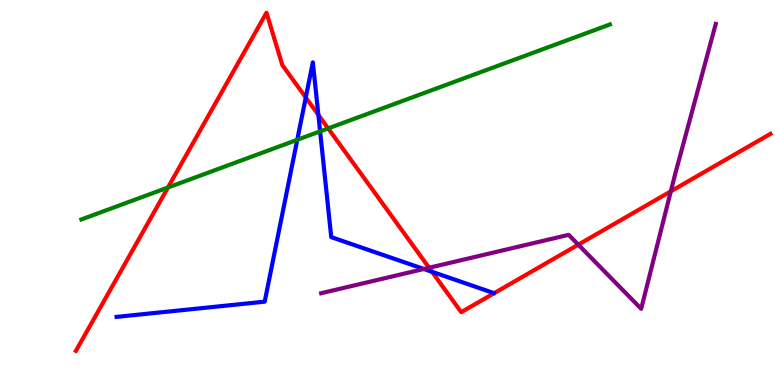[{'lines': ['blue', 'red'], 'intersections': [{'x': 3.95, 'y': 7.47}, {'x': 4.11, 'y': 7.02}, {'x': 5.57, 'y': 2.94}]}, {'lines': ['green', 'red'], 'intersections': [{'x': 2.17, 'y': 5.13}, {'x': 4.23, 'y': 6.66}]}, {'lines': ['purple', 'red'], 'intersections': [{'x': 5.54, 'y': 3.05}, {'x': 7.46, 'y': 3.64}, {'x': 8.66, 'y': 5.03}]}, {'lines': ['blue', 'green'], 'intersections': [{'x': 3.84, 'y': 6.37}, {'x': 4.13, 'y': 6.59}]}, {'lines': ['blue', 'purple'], 'intersections': [{'x': 5.47, 'y': 3.01}]}, {'lines': ['green', 'purple'], 'intersections': []}]